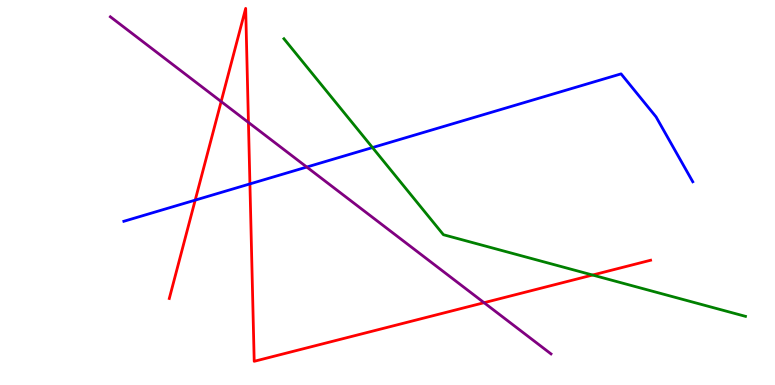[{'lines': ['blue', 'red'], 'intersections': [{'x': 2.52, 'y': 4.8}, {'x': 3.22, 'y': 5.22}]}, {'lines': ['green', 'red'], 'intersections': [{'x': 7.65, 'y': 2.86}]}, {'lines': ['purple', 'red'], 'intersections': [{'x': 2.85, 'y': 7.36}, {'x': 3.21, 'y': 6.82}, {'x': 6.25, 'y': 2.14}]}, {'lines': ['blue', 'green'], 'intersections': [{'x': 4.81, 'y': 6.17}]}, {'lines': ['blue', 'purple'], 'intersections': [{'x': 3.96, 'y': 5.66}]}, {'lines': ['green', 'purple'], 'intersections': []}]